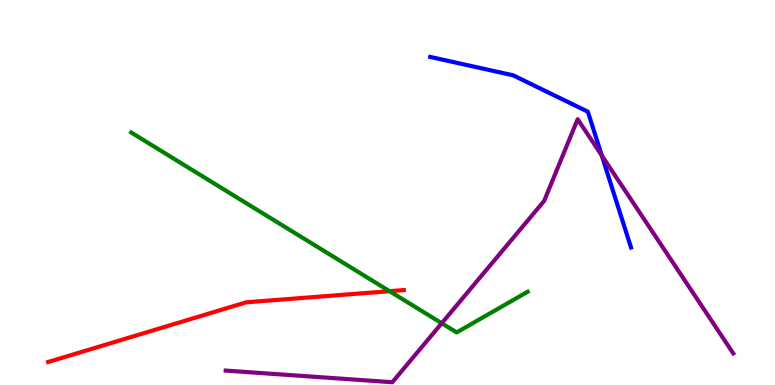[{'lines': ['blue', 'red'], 'intersections': []}, {'lines': ['green', 'red'], 'intersections': [{'x': 5.03, 'y': 2.44}]}, {'lines': ['purple', 'red'], 'intersections': []}, {'lines': ['blue', 'green'], 'intersections': []}, {'lines': ['blue', 'purple'], 'intersections': [{'x': 7.76, 'y': 5.96}]}, {'lines': ['green', 'purple'], 'intersections': [{'x': 5.7, 'y': 1.6}]}]